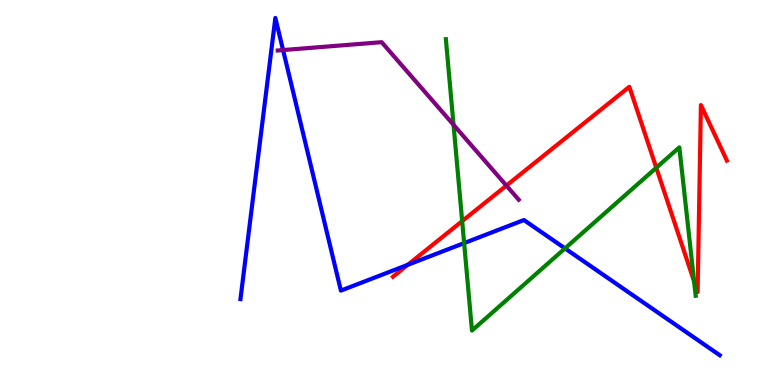[{'lines': ['blue', 'red'], 'intersections': [{'x': 5.26, 'y': 3.12}]}, {'lines': ['green', 'red'], 'intersections': [{'x': 5.96, 'y': 4.26}, {'x': 8.47, 'y': 5.64}, {'x': 8.96, 'y': 2.69}]}, {'lines': ['purple', 'red'], 'intersections': [{'x': 6.53, 'y': 5.18}]}, {'lines': ['blue', 'green'], 'intersections': [{'x': 5.99, 'y': 3.69}, {'x': 7.29, 'y': 3.55}]}, {'lines': ['blue', 'purple'], 'intersections': [{'x': 3.65, 'y': 8.7}]}, {'lines': ['green', 'purple'], 'intersections': [{'x': 5.85, 'y': 6.76}]}]